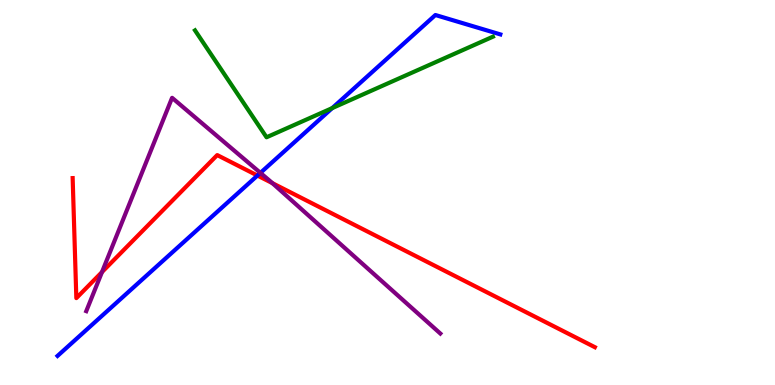[{'lines': ['blue', 'red'], 'intersections': [{'x': 3.32, 'y': 5.44}]}, {'lines': ['green', 'red'], 'intersections': []}, {'lines': ['purple', 'red'], 'intersections': [{'x': 1.32, 'y': 2.93}, {'x': 3.51, 'y': 5.24}]}, {'lines': ['blue', 'green'], 'intersections': [{'x': 4.29, 'y': 7.19}]}, {'lines': ['blue', 'purple'], 'intersections': [{'x': 3.36, 'y': 5.51}]}, {'lines': ['green', 'purple'], 'intersections': []}]